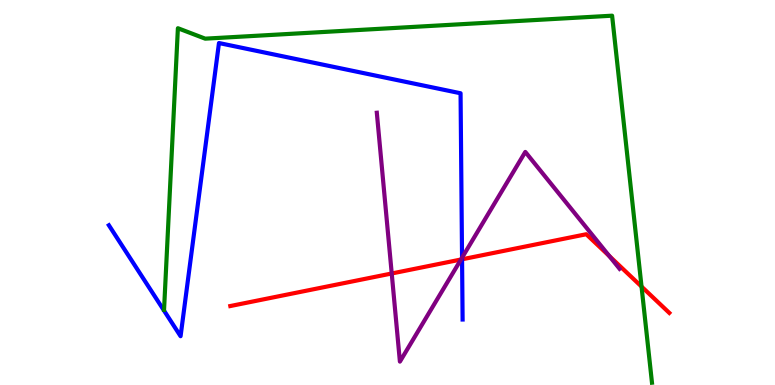[{'lines': ['blue', 'red'], 'intersections': [{'x': 5.96, 'y': 3.27}]}, {'lines': ['green', 'red'], 'intersections': [{'x': 8.28, 'y': 2.56}]}, {'lines': ['purple', 'red'], 'intersections': [{'x': 5.05, 'y': 2.9}, {'x': 5.95, 'y': 3.26}, {'x': 7.86, 'y': 3.35}]}, {'lines': ['blue', 'green'], 'intersections': []}, {'lines': ['blue', 'purple'], 'intersections': [{'x': 5.96, 'y': 3.31}]}, {'lines': ['green', 'purple'], 'intersections': []}]